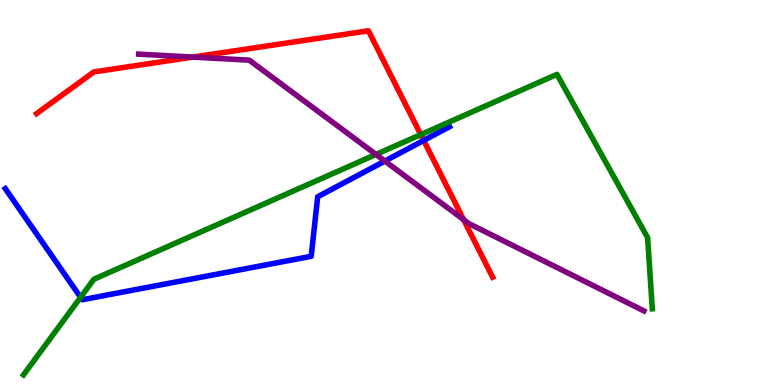[{'lines': ['blue', 'red'], 'intersections': [{'x': 5.47, 'y': 6.35}]}, {'lines': ['green', 'red'], 'intersections': [{'x': 5.43, 'y': 6.5}]}, {'lines': ['purple', 'red'], 'intersections': [{'x': 2.49, 'y': 8.52}, {'x': 5.98, 'y': 4.3}]}, {'lines': ['blue', 'green'], 'intersections': [{'x': 1.04, 'y': 2.28}]}, {'lines': ['blue', 'purple'], 'intersections': [{'x': 4.97, 'y': 5.82}]}, {'lines': ['green', 'purple'], 'intersections': [{'x': 4.85, 'y': 5.99}]}]